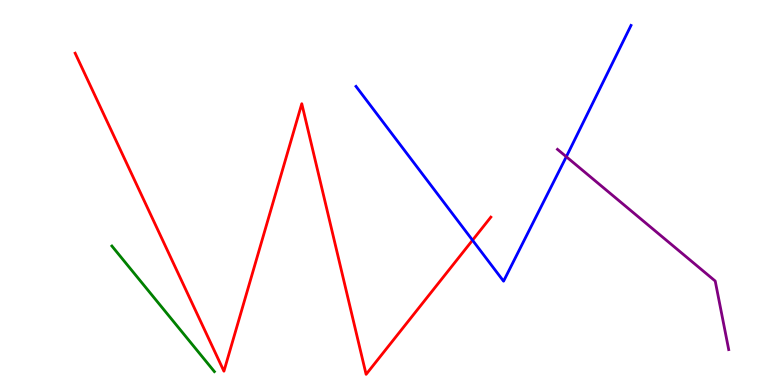[{'lines': ['blue', 'red'], 'intersections': [{'x': 6.1, 'y': 3.76}]}, {'lines': ['green', 'red'], 'intersections': []}, {'lines': ['purple', 'red'], 'intersections': []}, {'lines': ['blue', 'green'], 'intersections': []}, {'lines': ['blue', 'purple'], 'intersections': [{'x': 7.31, 'y': 5.93}]}, {'lines': ['green', 'purple'], 'intersections': []}]